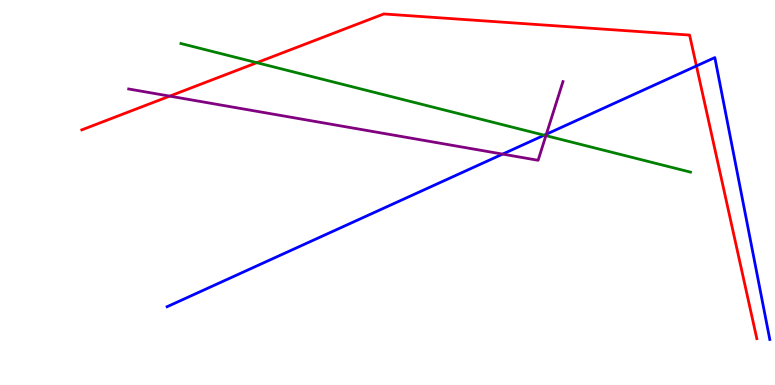[{'lines': ['blue', 'red'], 'intersections': [{'x': 8.99, 'y': 8.29}]}, {'lines': ['green', 'red'], 'intersections': [{'x': 3.31, 'y': 8.37}]}, {'lines': ['purple', 'red'], 'intersections': [{'x': 2.19, 'y': 7.5}]}, {'lines': ['blue', 'green'], 'intersections': [{'x': 7.02, 'y': 6.49}]}, {'lines': ['blue', 'purple'], 'intersections': [{'x': 6.49, 'y': 6.0}, {'x': 7.05, 'y': 6.51}]}, {'lines': ['green', 'purple'], 'intersections': [{'x': 7.04, 'y': 6.48}]}]